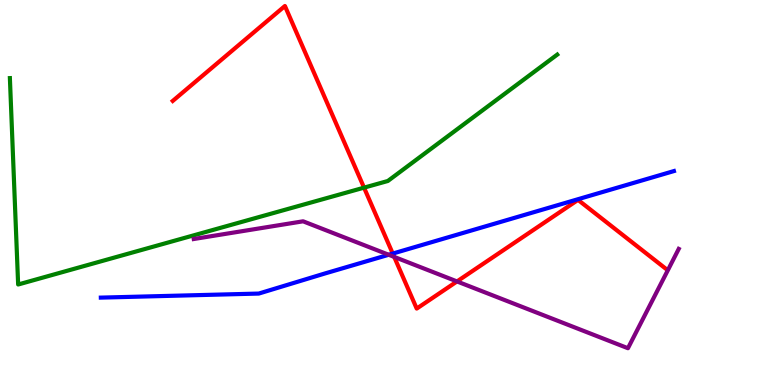[{'lines': ['blue', 'red'], 'intersections': [{'x': 5.07, 'y': 3.41}]}, {'lines': ['green', 'red'], 'intersections': [{'x': 4.7, 'y': 5.13}]}, {'lines': ['purple', 'red'], 'intersections': [{'x': 5.09, 'y': 3.33}, {'x': 5.9, 'y': 2.69}]}, {'lines': ['blue', 'green'], 'intersections': []}, {'lines': ['blue', 'purple'], 'intersections': [{'x': 5.02, 'y': 3.38}]}, {'lines': ['green', 'purple'], 'intersections': []}]